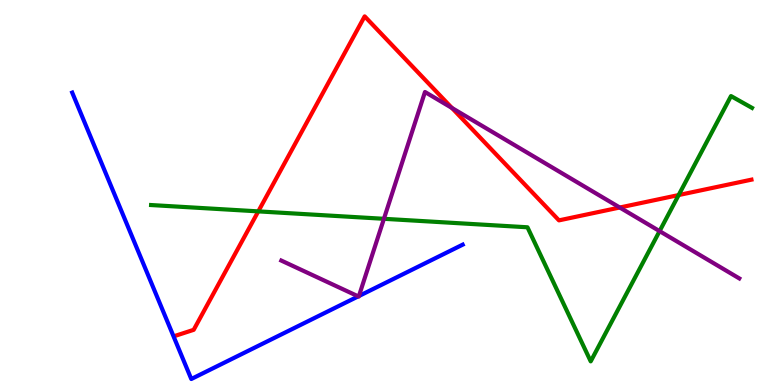[{'lines': ['blue', 'red'], 'intersections': []}, {'lines': ['green', 'red'], 'intersections': [{'x': 3.33, 'y': 4.51}, {'x': 8.76, 'y': 4.93}]}, {'lines': ['purple', 'red'], 'intersections': [{'x': 5.83, 'y': 7.2}, {'x': 8.0, 'y': 4.61}]}, {'lines': ['blue', 'green'], 'intersections': []}, {'lines': ['blue', 'purple'], 'intersections': [{'x': 4.62, 'y': 2.3}, {'x': 4.63, 'y': 2.31}]}, {'lines': ['green', 'purple'], 'intersections': [{'x': 4.95, 'y': 4.32}, {'x': 8.51, 'y': 4.0}]}]